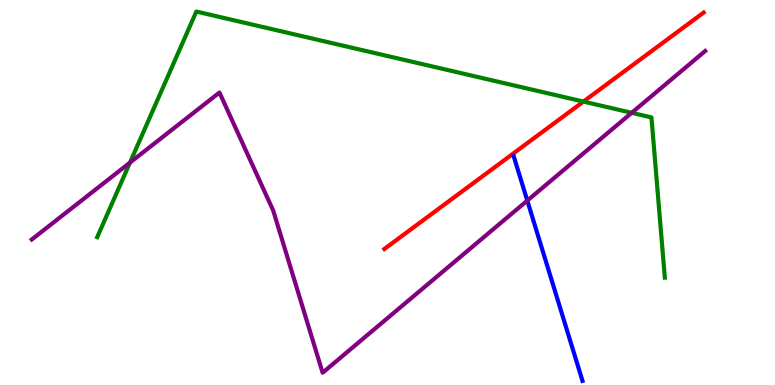[{'lines': ['blue', 'red'], 'intersections': []}, {'lines': ['green', 'red'], 'intersections': [{'x': 7.53, 'y': 7.36}]}, {'lines': ['purple', 'red'], 'intersections': []}, {'lines': ['blue', 'green'], 'intersections': []}, {'lines': ['blue', 'purple'], 'intersections': [{'x': 6.8, 'y': 4.79}]}, {'lines': ['green', 'purple'], 'intersections': [{'x': 1.68, 'y': 5.78}, {'x': 8.15, 'y': 7.07}]}]